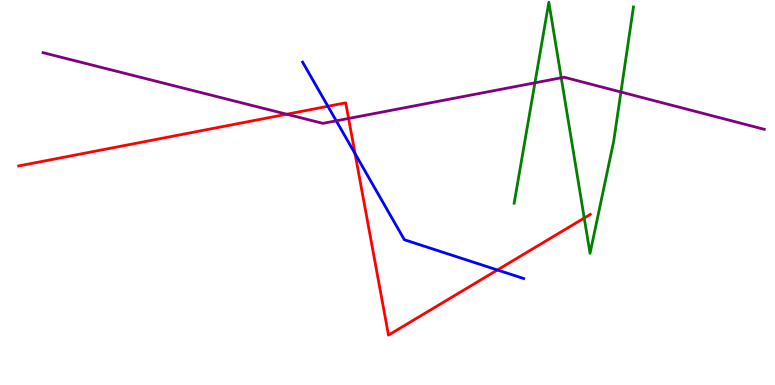[{'lines': ['blue', 'red'], 'intersections': [{'x': 4.23, 'y': 7.24}, {'x': 4.58, 'y': 6.01}, {'x': 6.42, 'y': 2.99}]}, {'lines': ['green', 'red'], 'intersections': [{'x': 7.54, 'y': 4.34}]}, {'lines': ['purple', 'red'], 'intersections': [{'x': 3.7, 'y': 7.03}, {'x': 4.5, 'y': 6.92}]}, {'lines': ['blue', 'green'], 'intersections': []}, {'lines': ['blue', 'purple'], 'intersections': [{'x': 4.34, 'y': 6.86}]}, {'lines': ['green', 'purple'], 'intersections': [{'x': 6.9, 'y': 7.85}, {'x': 7.24, 'y': 7.98}, {'x': 8.01, 'y': 7.61}]}]